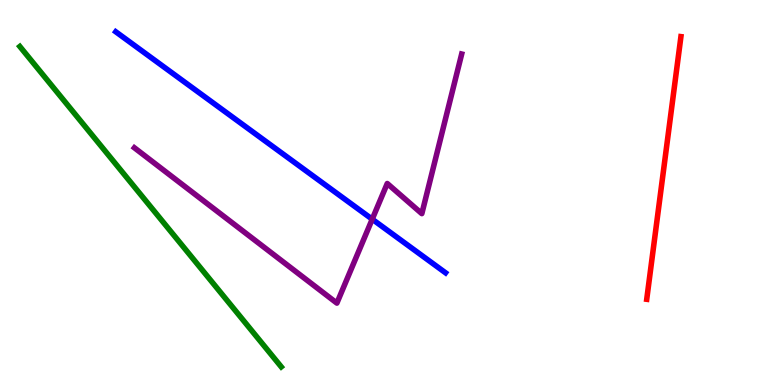[{'lines': ['blue', 'red'], 'intersections': []}, {'lines': ['green', 'red'], 'intersections': []}, {'lines': ['purple', 'red'], 'intersections': []}, {'lines': ['blue', 'green'], 'intersections': []}, {'lines': ['blue', 'purple'], 'intersections': [{'x': 4.8, 'y': 4.31}]}, {'lines': ['green', 'purple'], 'intersections': []}]